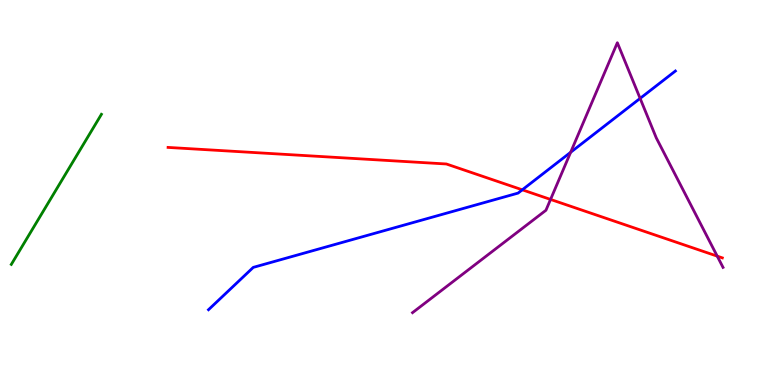[{'lines': ['blue', 'red'], 'intersections': [{'x': 6.74, 'y': 5.07}]}, {'lines': ['green', 'red'], 'intersections': []}, {'lines': ['purple', 'red'], 'intersections': [{'x': 7.1, 'y': 4.82}, {'x': 9.25, 'y': 3.35}]}, {'lines': ['blue', 'green'], 'intersections': []}, {'lines': ['blue', 'purple'], 'intersections': [{'x': 7.36, 'y': 6.04}, {'x': 8.26, 'y': 7.44}]}, {'lines': ['green', 'purple'], 'intersections': []}]